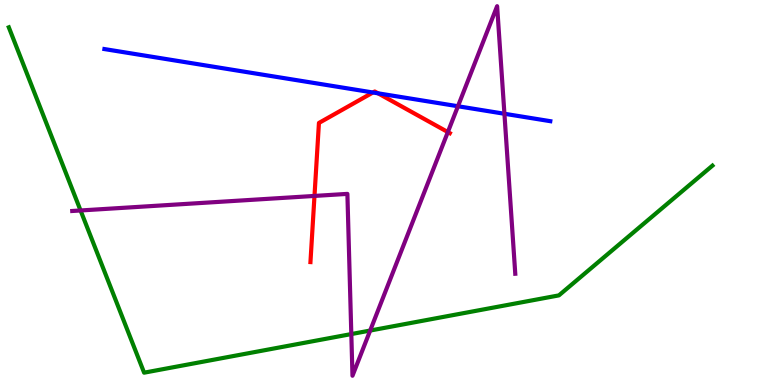[{'lines': ['blue', 'red'], 'intersections': [{'x': 4.81, 'y': 7.6}, {'x': 4.88, 'y': 7.58}]}, {'lines': ['green', 'red'], 'intersections': []}, {'lines': ['purple', 'red'], 'intersections': [{'x': 4.06, 'y': 4.91}, {'x': 5.78, 'y': 6.57}]}, {'lines': ['blue', 'green'], 'intersections': []}, {'lines': ['blue', 'purple'], 'intersections': [{'x': 5.91, 'y': 7.24}, {'x': 6.51, 'y': 7.05}]}, {'lines': ['green', 'purple'], 'intersections': [{'x': 1.04, 'y': 4.53}, {'x': 4.53, 'y': 1.32}, {'x': 4.78, 'y': 1.41}]}]